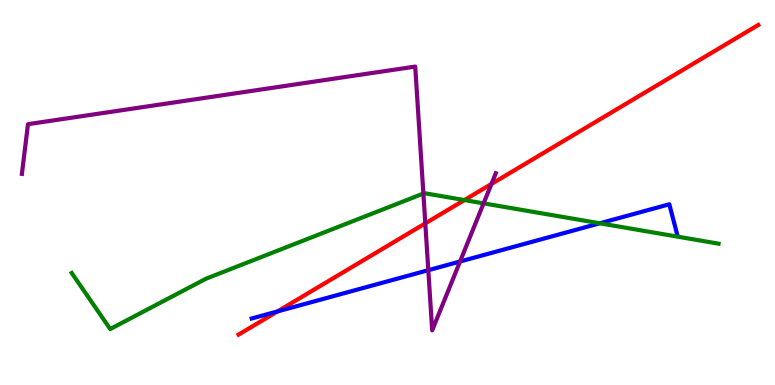[{'lines': ['blue', 'red'], 'intersections': [{'x': 3.58, 'y': 1.91}]}, {'lines': ['green', 'red'], 'intersections': [{'x': 5.99, 'y': 4.8}]}, {'lines': ['purple', 'red'], 'intersections': [{'x': 5.49, 'y': 4.2}, {'x': 6.34, 'y': 5.22}]}, {'lines': ['blue', 'green'], 'intersections': [{'x': 7.74, 'y': 4.2}]}, {'lines': ['blue', 'purple'], 'intersections': [{'x': 5.53, 'y': 2.98}, {'x': 5.94, 'y': 3.21}]}, {'lines': ['green', 'purple'], 'intersections': [{'x': 5.46, 'y': 4.97}, {'x': 6.24, 'y': 4.72}]}]